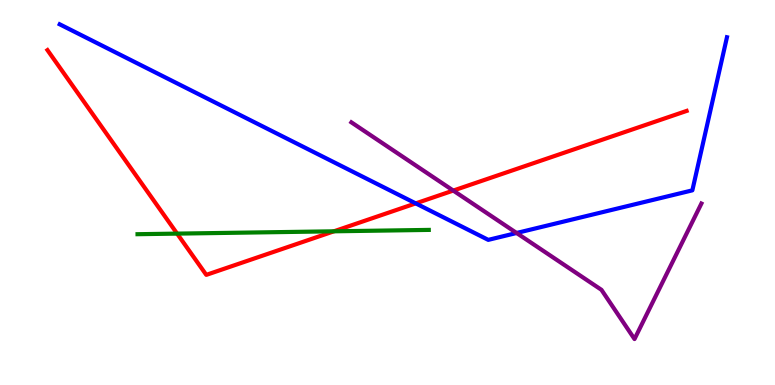[{'lines': ['blue', 'red'], 'intersections': [{'x': 5.36, 'y': 4.72}]}, {'lines': ['green', 'red'], 'intersections': [{'x': 2.29, 'y': 3.93}, {'x': 4.31, 'y': 3.99}]}, {'lines': ['purple', 'red'], 'intersections': [{'x': 5.85, 'y': 5.05}]}, {'lines': ['blue', 'green'], 'intersections': []}, {'lines': ['blue', 'purple'], 'intersections': [{'x': 6.67, 'y': 3.95}]}, {'lines': ['green', 'purple'], 'intersections': []}]